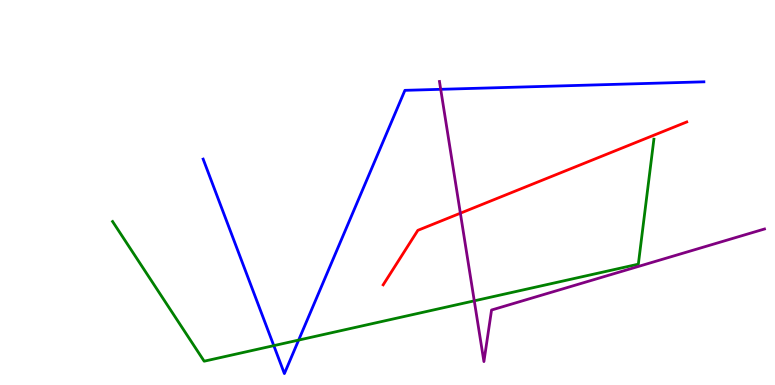[{'lines': ['blue', 'red'], 'intersections': []}, {'lines': ['green', 'red'], 'intersections': []}, {'lines': ['purple', 'red'], 'intersections': [{'x': 5.94, 'y': 4.46}]}, {'lines': ['blue', 'green'], 'intersections': [{'x': 3.53, 'y': 1.02}, {'x': 3.85, 'y': 1.17}]}, {'lines': ['blue', 'purple'], 'intersections': [{'x': 5.69, 'y': 7.68}]}, {'lines': ['green', 'purple'], 'intersections': [{'x': 6.12, 'y': 2.19}]}]